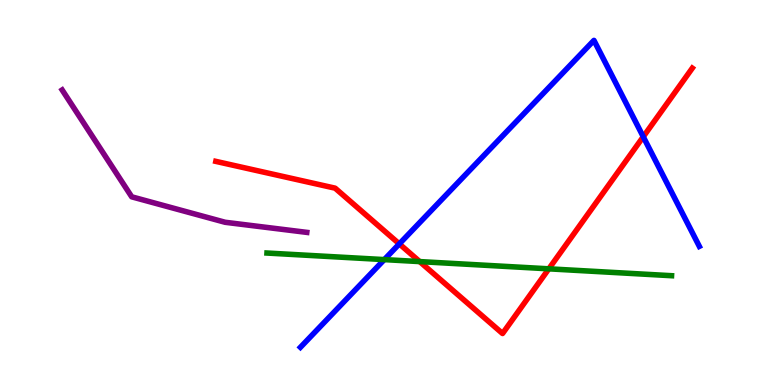[{'lines': ['blue', 'red'], 'intersections': [{'x': 5.15, 'y': 3.67}, {'x': 8.3, 'y': 6.45}]}, {'lines': ['green', 'red'], 'intersections': [{'x': 5.42, 'y': 3.21}, {'x': 7.08, 'y': 3.02}]}, {'lines': ['purple', 'red'], 'intersections': []}, {'lines': ['blue', 'green'], 'intersections': [{'x': 4.96, 'y': 3.26}]}, {'lines': ['blue', 'purple'], 'intersections': []}, {'lines': ['green', 'purple'], 'intersections': []}]